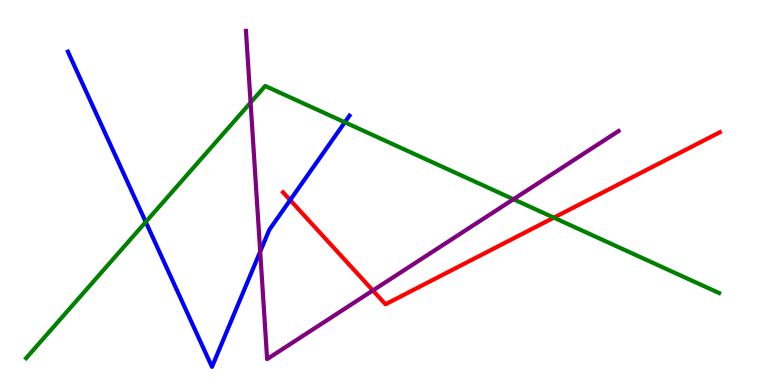[{'lines': ['blue', 'red'], 'intersections': [{'x': 3.74, 'y': 4.8}]}, {'lines': ['green', 'red'], 'intersections': [{'x': 7.15, 'y': 4.35}]}, {'lines': ['purple', 'red'], 'intersections': [{'x': 4.81, 'y': 2.46}]}, {'lines': ['blue', 'green'], 'intersections': [{'x': 1.88, 'y': 4.23}, {'x': 4.45, 'y': 6.82}]}, {'lines': ['blue', 'purple'], 'intersections': [{'x': 3.36, 'y': 3.46}]}, {'lines': ['green', 'purple'], 'intersections': [{'x': 3.23, 'y': 7.33}, {'x': 6.63, 'y': 4.83}]}]